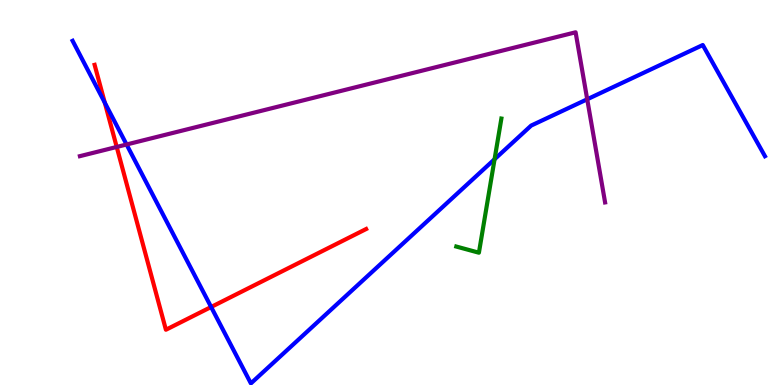[{'lines': ['blue', 'red'], 'intersections': [{'x': 1.35, 'y': 7.33}, {'x': 2.72, 'y': 2.03}]}, {'lines': ['green', 'red'], 'intersections': []}, {'lines': ['purple', 'red'], 'intersections': [{'x': 1.51, 'y': 6.18}]}, {'lines': ['blue', 'green'], 'intersections': [{'x': 6.38, 'y': 5.86}]}, {'lines': ['blue', 'purple'], 'intersections': [{'x': 1.63, 'y': 6.25}, {'x': 7.58, 'y': 7.42}]}, {'lines': ['green', 'purple'], 'intersections': []}]